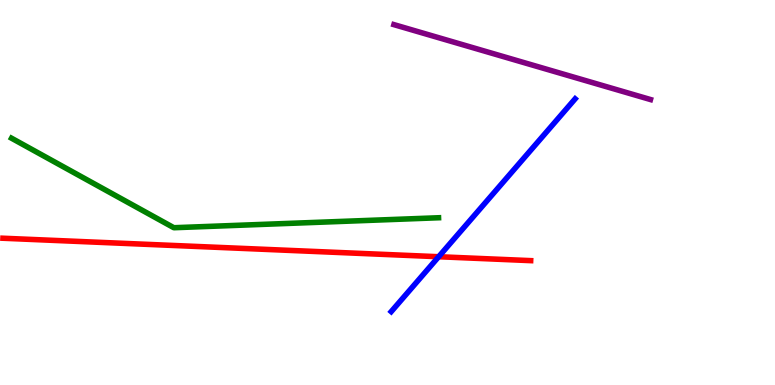[{'lines': ['blue', 'red'], 'intersections': [{'x': 5.66, 'y': 3.33}]}, {'lines': ['green', 'red'], 'intersections': []}, {'lines': ['purple', 'red'], 'intersections': []}, {'lines': ['blue', 'green'], 'intersections': []}, {'lines': ['blue', 'purple'], 'intersections': []}, {'lines': ['green', 'purple'], 'intersections': []}]